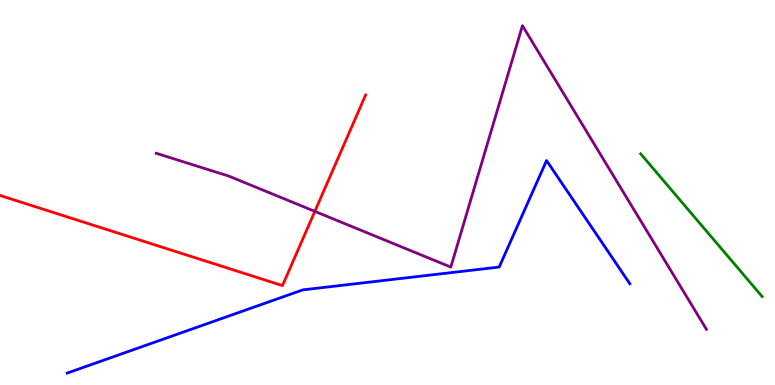[{'lines': ['blue', 'red'], 'intersections': []}, {'lines': ['green', 'red'], 'intersections': []}, {'lines': ['purple', 'red'], 'intersections': [{'x': 4.06, 'y': 4.51}]}, {'lines': ['blue', 'green'], 'intersections': []}, {'lines': ['blue', 'purple'], 'intersections': []}, {'lines': ['green', 'purple'], 'intersections': []}]